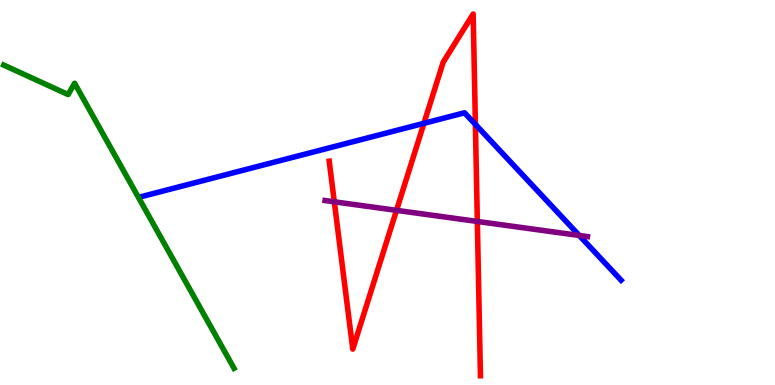[{'lines': ['blue', 'red'], 'intersections': [{'x': 5.47, 'y': 6.8}, {'x': 6.13, 'y': 6.77}]}, {'lines': ['green', 'red'], 'intersections': []}, {'lines': ['purple', 'red'], 'intersections': [{'x': 4.31, 'y': 4.76}, {'x': 5.12, 'y': 4.54}, {'x': 6.16, 'y': 4.25}]}, {'lines': ['blue', 'green'], 'intersections': []}, {'lines': ['blue', 'purple'], 'intersections': [{'x': 7.47, 'y': 3.88}]}, {'lines': ['green', 'purple'], 'intersections': []}]